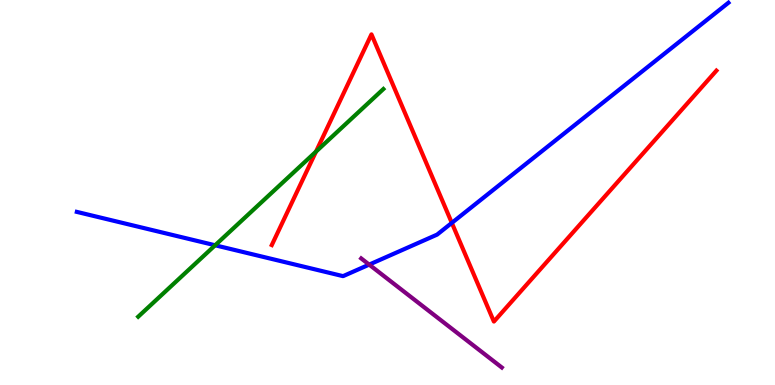[{'lines': ['blue', 'red'], 'intersections': [{'x': 5.83, 'y': 4.21}]}, {'lines': ['green', 'red'], 'intersections': [{'x': 4.08, 'y': 6.06}]}, {'lines': ['purple', 'red'], 'intersections': []}, {'lines': ['blue', 'green'], 'intersections': [{'x': 2.78, 'y': 3.63}]}, {'lines': ['blue', 'purple'], 'intersections': [{'x': 4.76, 'y': 3.13}]}, {'lines': ['green', 'purple'], 'intersections': []}]